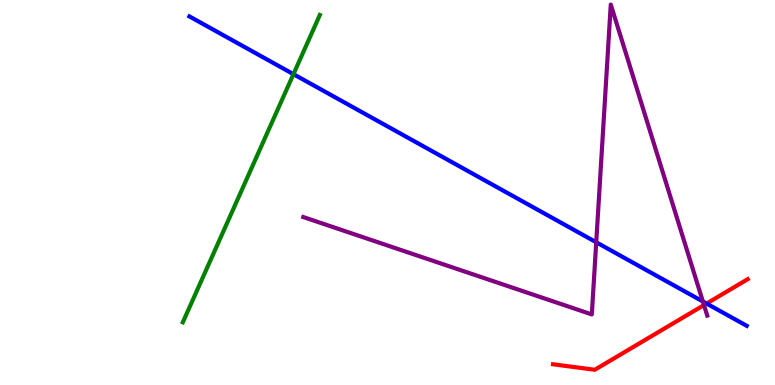[{'lines': ['blue', 'red'], 'intersections': [{'x': 9.12, 'y': 2.12}]}, {'lines': ['green', 'red'], 'intersections': []}, {'lines': ['purple', 'red'], 'intersections': [{'x': 9.08, 'y': 2.08}]}, {'lines': ['blue', 'green'], 'intersections': [{'x': 3.79, 'y': 8.07}]}, {'lines': ['blue', 'purple'], 'intersections': [{'x': 7.69, 'y': 3.71}, {'x': 9.07, 'y': 2.17}]}, {'lines': ['green', 'purple'], 'intersections': []}]